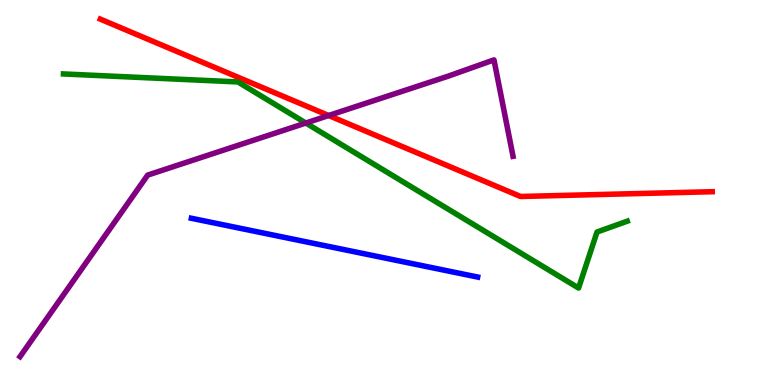[{'lines': ['blue', 'red'], 'intersections': []}, {'lines': ['green', 'red'], 'intersections': []}, {'lines': ['purple', 'red'], 'intersections': [{'x': 4.24, 'y': 7.0}]}, {'lines': ['blue', 'green'], 'intersections': []}, {'lines': ['blue', 'purple'], 'intersections': []}, {'lines': ['green', 'purple'], 'intersections': [{'x': 3.95, 'y': 6.8}]}]